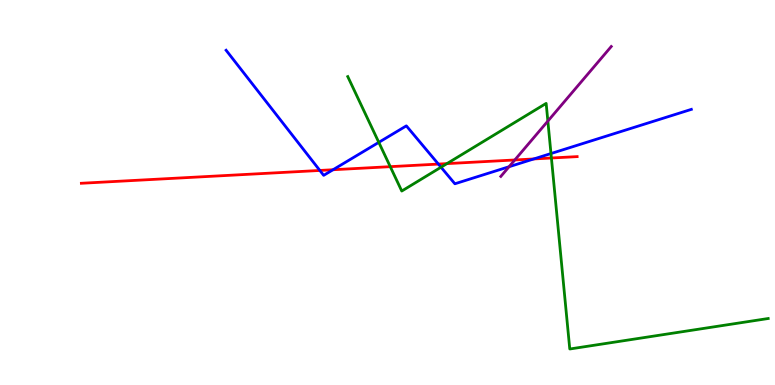[{'lines': ['blue', 'red'], 'intersections': [{'x': 4.13, 'y': 5.57}, {'x': 4.3, 'y': 5.59}, {'x': 5.66, 'y': 5.74}, {'x': 6.89, 'y': 5.87}]}, {'lines': ['green', 'red'], 'intersections': [{'x': 5.04, 'y': 5.67}, {'x': 5.77, 'y': 5.75}, {'x': 7.11, 'y': 5.9}]}, {'lines': ['purple', 'red'], 'intersections': [{'x': 6.64, 'y': 5.84}]}, {'lines': ['blue', 'green'], 'intersections': [{'x': 4.89, 'y': 6.3}, {'x': 5.69, 'y': 5.66}, {'x': 7.11, 'y': 6.01}]}, {'lines': ['blue', 'purple'], 'intersections': [{'x': 6.57, 'y': 5.67}]}, {'lines': ['green', 'purple'], 'intersections': [{'x': 7.07, 'y': 6.85}]}]